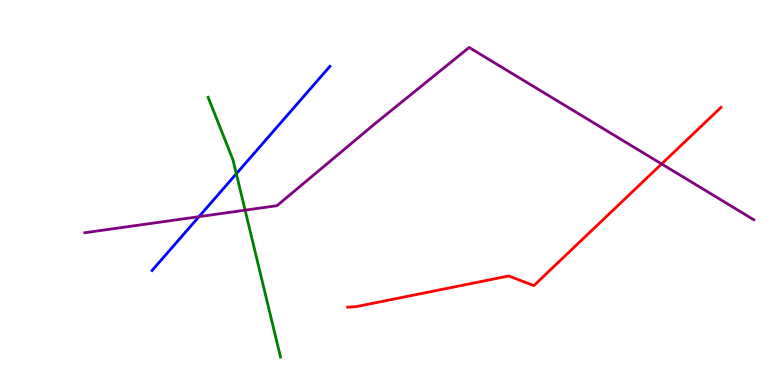[{'lines': ['blue', 'red'], 'intersections': []}, {'lines': ['green', 'red'], 'intersections': []}, {'lines': ['purple', 'red'], 'intersections': [{'x': 8.54, 'y': 5.74}]}, {'lines': ['blue', 'green'], 'intersections': [{'x': 3.05, 'y': 5.49}]}, {'lines': ['blue', 'purple'], 'intersections': [{'x': 2.57, 'y': 4.37}]}, {'lines': ['green', 'purple'], 'intersections': [{'x': 3.16, 'y': 4.54}]}]